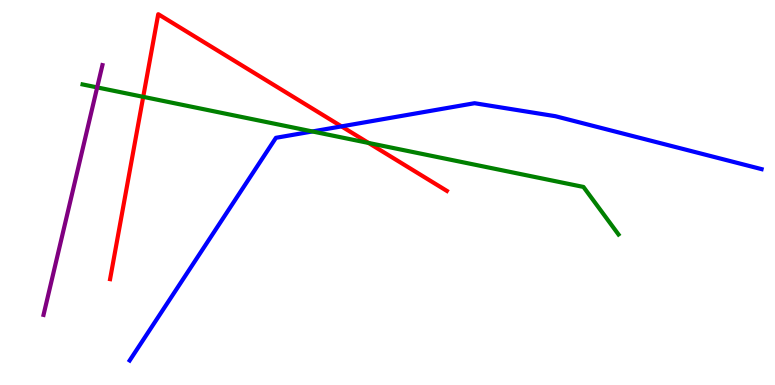[{'lines': ['blue', 'red'], 'intersections': [{'x': 4.41, 'y': 6.72}]}, {'lines': ['green', 'red'], 'intersections': [{'x': 1.85, 'y': 7.48}, {'x': 4.76, 'y': 6.29}]}, {'lines': ['purple', 'red'], 'intersections': []}, {'lines': ['blue', 'green'], 'intersections': [{'x': 4.03, 'y': 6.59}]}, {'lines': ['blue', 'purple'], 'intersections': []}, {'lines': ['green', 'purple'], 'intersections': [{'x': 1.25, 'y': 7.73}]}]